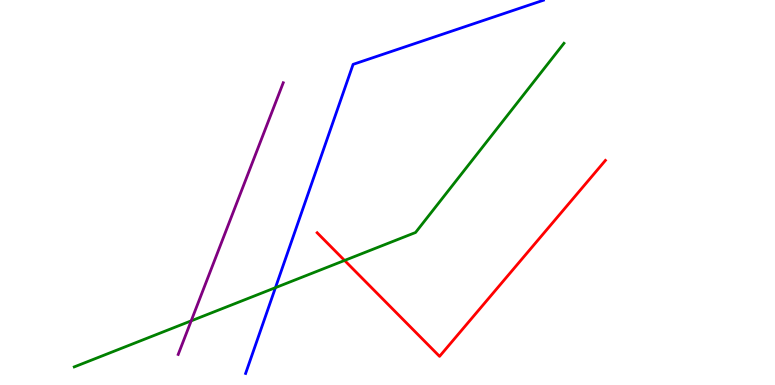[{'lines': ['blue', 'red'], 'intersections': []}, {'lines': ['green', 'red'], 'intersections': [{'x': 4.45, 'y': 3.24}]}, {'lines': ['purple', 'red'], 'intersections': []}, {'lines': ['blue', 'green'], 'intersections': [{'x': 3.55, 'y': 2.53}]}, {'lines': ['blue', 'purple'], 'intersections': []}, {'lines': ['green', 'purple'], 'intersections': [{'x': 2.47, 'y': 1.67}]}]